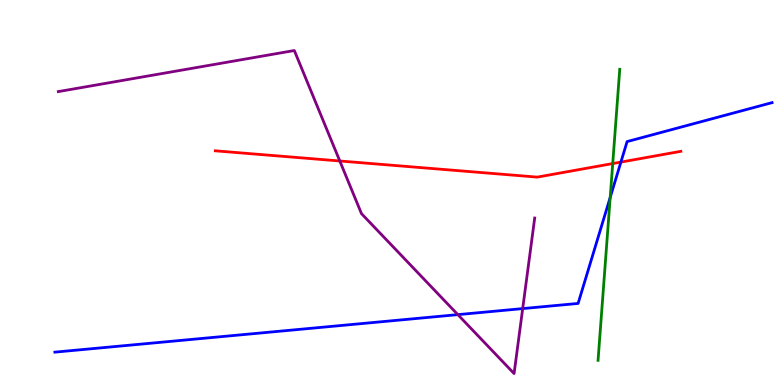[{'lines': ['blue', 'red'], 'intersections': [{'x': 8.01, 'y': 5.79}]}, {'lines': ['green', 'red'], 'intersections': [{'x': 7.91, 'y': 5.75}]}, {'lines': ['purple', 'red'], 'intersections': [{'x': 4.38, 'y': 5.82}]}, {'lines': ['blue', 'green'], 'intersections': [{'x': 7.87, 'y': 4.87}]}, {'lines': ['blue', 'purple'], 'intersections': [{'x': 5.91, 'y': 1.83}, {'x': 6.74, 'y': 1.98}]}, {'lines': ['green', 'purple'], 'intersections': []}]